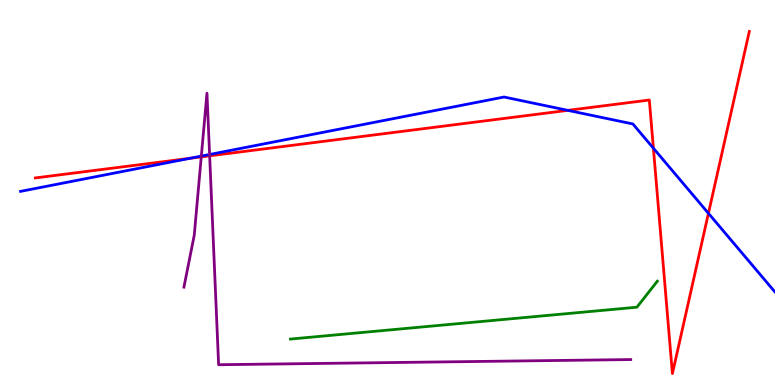[{'lines': ['blue', 'red'], 'intersections': [{'x': 2.45, 'y': 5.89}, {'x': 7.33, 'y': 7.13}, {'x': 8.43, 'y': 6.15}, {'x': 9.14, 'y': 4.46}]}, {'lines': ['green', 'red'], 'intersections': []}, {'lines': ['purple', 'red'], 'intersections': [{'x': 2.6, 'y': 5.93}, {'x': 2.71, 'y': 5.95}]}, {'lines': ['blue', 'green'], 'intersections': []}, {'lines': ['blue', 'purple'], 'intersections': [{'x': 2.6, 'y': 5.95}, {'x': 2.7, 'y': 5.99}]}, {'lines': ['green', 'purple'], 'intersections': []}]